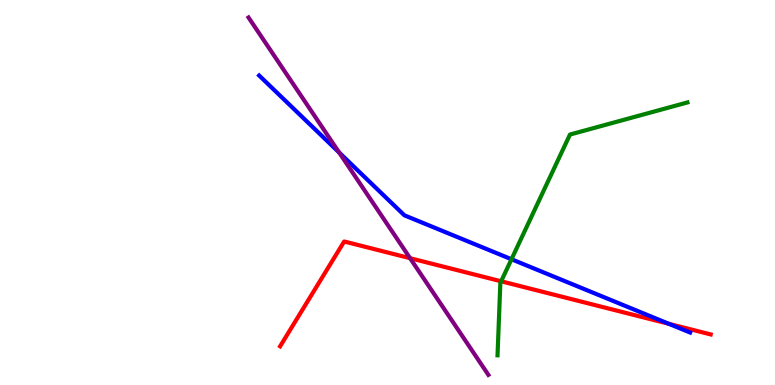[{'lines': ['blue', 'red'], 'intersections': [{'x': 8.63, 'y': 1.59}]}, {'lines': ['green', 'red'], 'intersections': [{'x': 6.47, 'y': 2.69}]}, {'lines': ['purple', 'red'], 'intersections': [{'x': 5.29, 'y': 3.29}]}, {'lines': ['blue', 'green'], 'intersections': [{'x': 6.6, 'y': 3.27}]}, {'lines': ['blue', 'purple'], 'intersections': [{'x': 4.38, 'y': 6.04}]}, {'lines': ['green', 'purple'], 'intersections': []}]